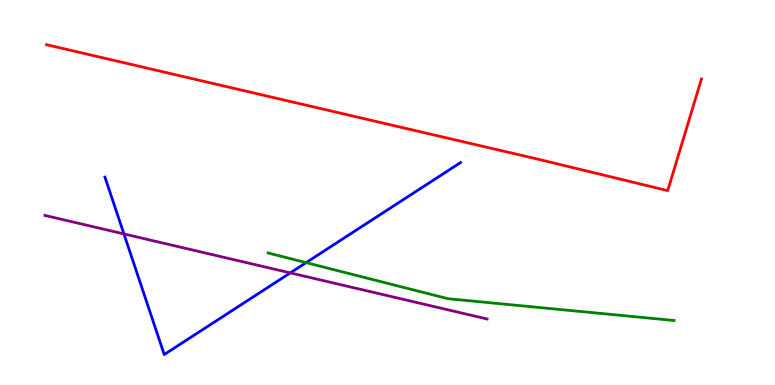[{'lines': ['blue', 'red'], 'intersections': []}, {'lines': ['green', 'red'], 'intersections': []}, {'lines': ['purple', 'red'], 'intersections': []}, {'lines': ['blue', 'green'], 'intersections': [{'x': 3.95, 'y': 3.18}]}, {'lines': ['blue', 'purple'], 'intersections': [{'x': 1.6, 'y': 3.92}, {'x': 3.75, 'y': 2.91}]}, {'lines': ['green', 'purple'], 'intersections': []}]